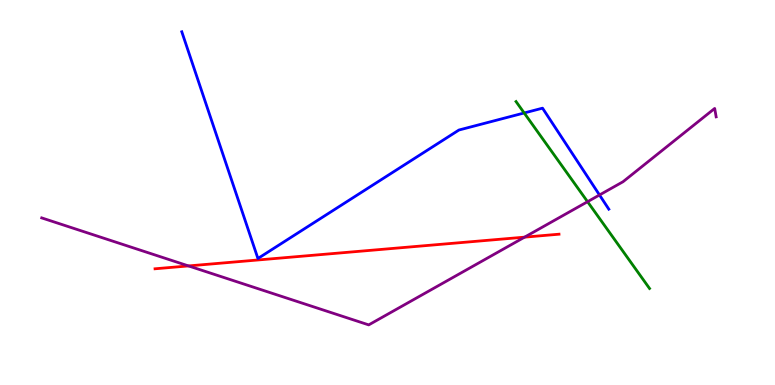[{'lines': ['blue', 'red'], 'intersections': []}, {'lines': ['green', 'red'], 'intersections': []}, {'lines': ['purple', 'red'], 'intersections': [{'x': 2.43, 'y': 3.09}, {'x': 6.77, 'y': 3.84}]}, {'lines': ['blue', 'green'], 'intersections': [{'x': 6.76, 'y': 7.07}]}, {'lines': ['blue', 'purple'], 'intersections': [{'x': 7.74, 'y': 4.94}]}, {'lines': ['green', 'purple'], 'intersections': [{'x': 7.58, 'y': 4.76}]}]